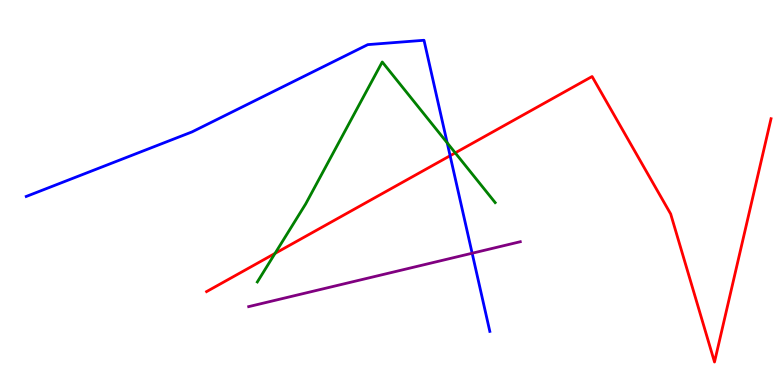[{'lines': ['blue', 'red'], 'intersections': [{'x': 5.81, 'y': 5.96}]}, {'lines': ['green', 'red'], 'intersections': [{'x': 3.55, 'y': 3.42}, {'x': 5.87, 'y': 6.03}]}, {'lines': ['purple', 'red'], 'intersections': []}, {'lines': ['blue', 'green'], 'intersections': [{'x': 5.77, 'y': 6.29}]}, {'lines': ['blue', 'purple'], 'intersections': [{'x': 6.09, 'y': 3.42}]}, {'lines': ['green', 'purple'], 'intersections': []}]